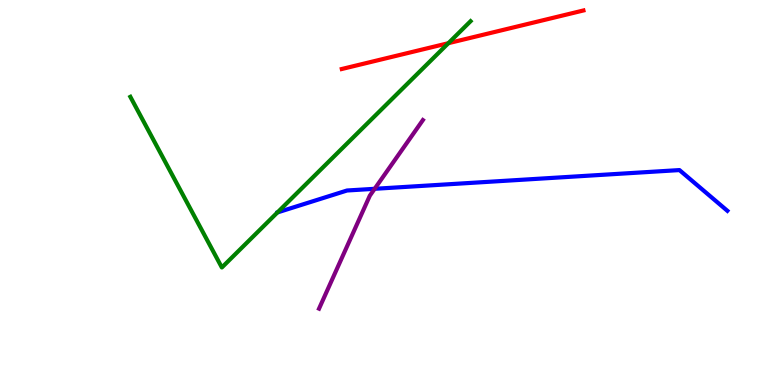[{'lines': ['blue', 'red'], 'intersections': []}, {'lines': ['green', 'red'], 'intersections': [{'x': 5.79, 'y': 8.88}]}, {'lines': ['purple', 'red'], 'intersections': []}, {'lines': ['blue', 'green'], 'intersections': []}, {'lines': ['blue', 'purple'], 'intersections': [{'x': 4.83, 'y': 5.1}]}, {'lines': ['green', 'purple'], 'intersections': []}]